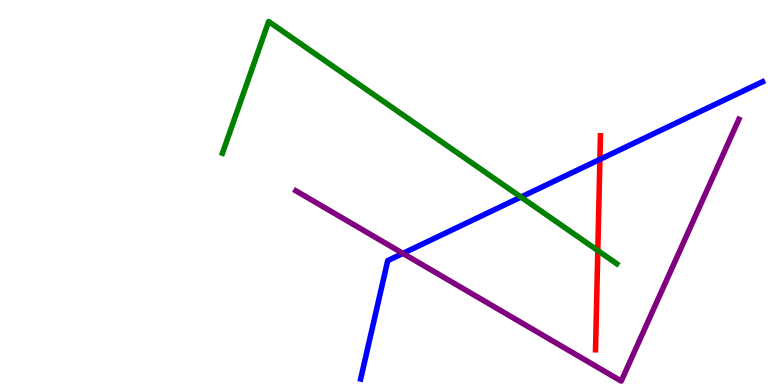[{'lines': ['blue', 'red'], 'intersections': [{'x': 7.74, 'y': 5.86}]}, {'lines': ['green', 'red'], 'intersections': [{'x': 7.71, 'y': 3.49}]}, {'lines': ['purple', 'red'], 'intersections': []}, {'lines': ['blue', 'green'], 'intersections': [{'x': 6.72, 'y': 4.88}]}, {'lines': ['blue', 'purple'], 'intersections': [{'x': 5.2, 'y': 3.42}]}, {'lines': ['green', 'purple'], 'intersections': []}]